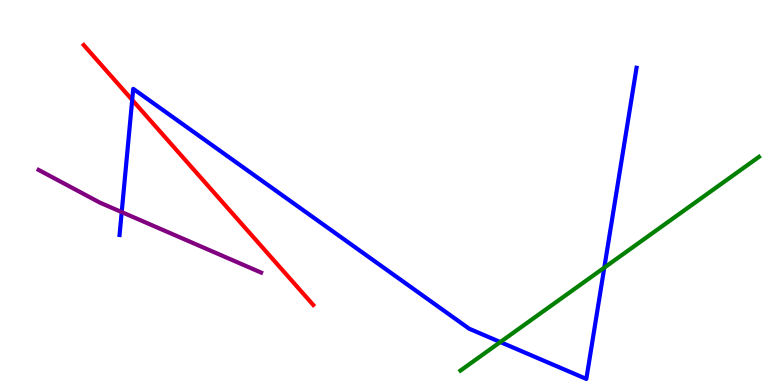[{'lines': ['blue', 'red'], 'intersections': [{'x': 1.71, 'y': 7.4}]}, {'lines': ['green', 'red'], 'intersections': []}, {'lines': ['purple', 'red'], 'intersections': []}, {'lines': ['blue', 'green'], 'intersections': [{'x': 6.46, 'y': 1.12}, {'x': 7.8, 'y': 3.05}]}, {'lines': ['blue', 'purple'], 'intersections': [{'x': 1.57, 'y': 4.49}]}, {'lines': ['green', 'purple'], 'intersections': []}]